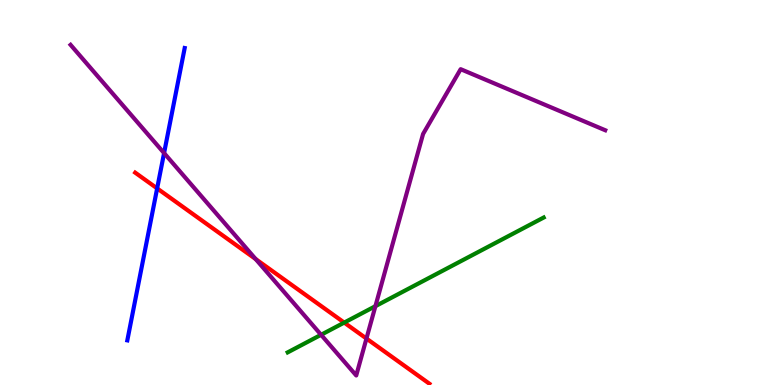[{'lines': ['blue', 'red'], 'intersections': [{'x': 2.03, 'y': 5.11}]}, {'lines': ['green', 'red'], 'intersections': [{'x': 4.44, 'y': 1.62}]}, {'lines': ['purple', 'red'], 'intersections': [{'x': 3.3, 'y': 3.27}, {'x': 4.73, 'y': 1.21}]}, {'lines': ['blue', 'green'], 'intersections': []}, {'lines': ['blue', 'purple'], 'intersections': [{'x': 2.12, 'y': 6.02}]}, {'lines': ['green', 'purple'], 'intersections': [{'x': 4.14, 'y': 1.3}, {'x': 4.84, 'y': 2.05}]}]